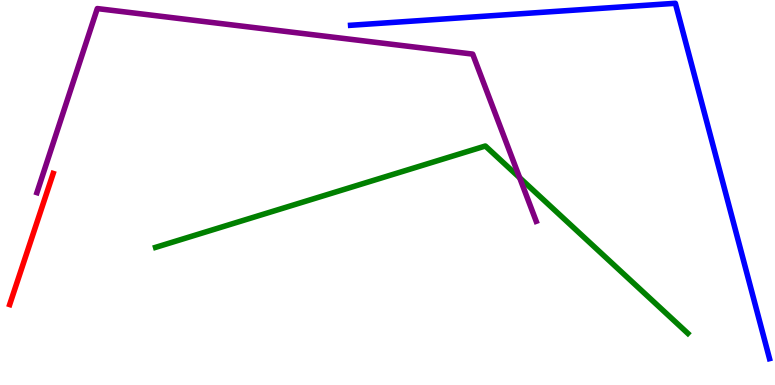[{'lines': ['blue', 'red'], 'intersections': []}, {'lines': ['green', 'red'], 'intersections': []}, {'lines': ['purple', 'red'], 'intersections': []}, {'lines': ['blue', 'green'], 'intersections': []}, {'lines': ['blue', 'purple'], 'intersections': []}, {'lines': ['green', 'purple'], 'intersections': [{'x': 6.71, 'y': 5.38}]}]